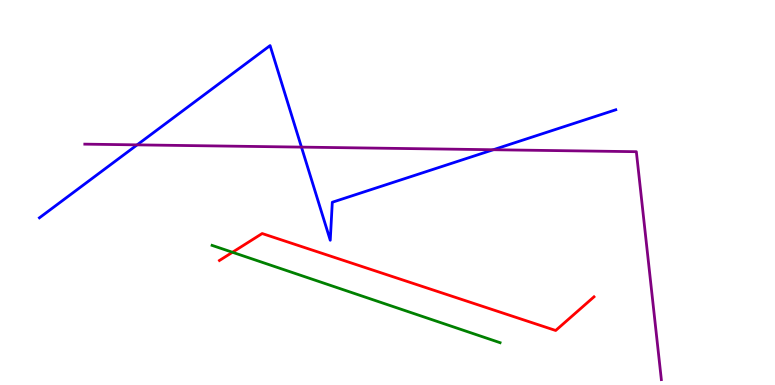[{'lines': ['blue', 'red'], 'intersections': []}, {'lines': ['green', 'red'], 'intersections': [{'x': 3.0, 'y': 3.45}]}, {'lines': ['purple', 'red'], 'intersections': []}, {'lines': ['blue', 'green'], 'intersections': []}, {'lines': ['blue', 'purple'], 'intersections': [{'x': 1.77, 'y': 6.24}, {'x': 3.89, 'y': 6.18}, {'x': 6.36, 'y': 6.11}]}, {'lines': ['green', 'purple'], 'intersections': []}]